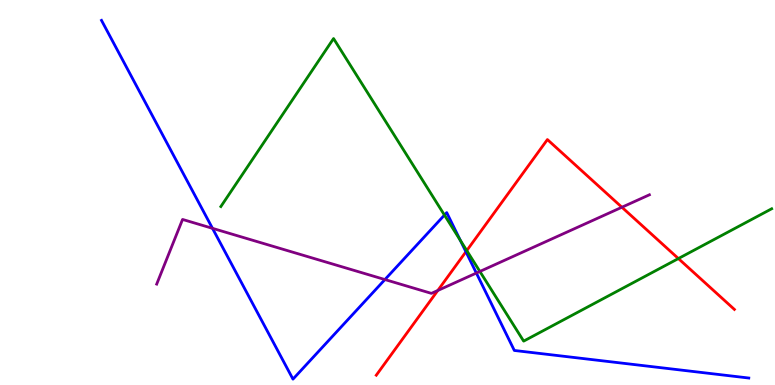[{'lines': ['blue', 'red'], 'intersections': [{'x': 6.01, 'y': 3.46}]}, {'lines': ['green', 'red'], 'intersections': [{'x': 6.02, 'y': 3.49}, {'x': 8.75, 'y': 3.28}]}, {'lines': ['purple', 'red'], 'intersections': [{'x': 5.65, 'y': 2.45}, {'x': 8.02, 'y': 4.62}]}, {'lines': ['blue', 'green'], 'intersections': [{'x': 5.73, 'y': 4.41}, {'x': 5.94, 'y': 3.76}]}, {'lines': ['blue', 'purple'], 'intersections': [{'x': 2.74, 'y': 4.07}, {'x': 4.97, 'y': 2.74}, {'x': 6.15, 'y': 2.91}]}, {'lines': ['green', 'purple'], 'intersections': [{'x': 6.19, 'y': 2.95}]}]